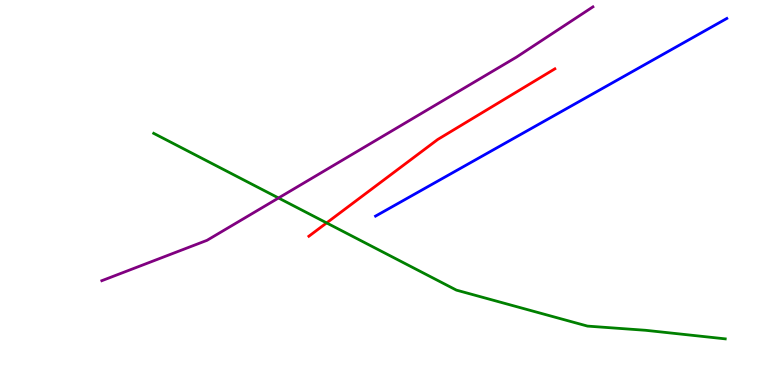[{'lines': ['blue', 'red'], 'intersections': []}, {'lines': ['green', 'red'], 'intersections': [{'x': 4.21, 'y': 4.21}]}, {'lines': ['purple', 'red'], 'intersections': []}, {'lines': ['blue', 'green'], 'intersections': []}, {'lines': ['blue', 'purple'], 'intersections': []}, {'lines': ['green', 'purple'], 'intersections': [{'x': 3.59, 'y': 4.86}]}]